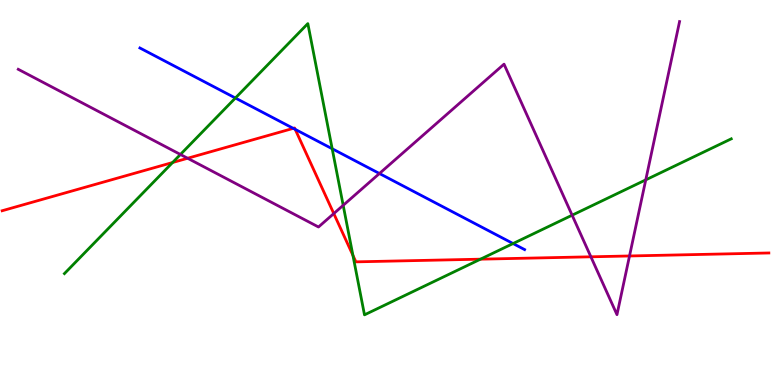[{'lines': ['blue', 'red'], 'intersections': [{'x': 3.78, 'y': 6.67}, {'x': 3.81, 'y': 6.64}]}, {'lines': ['green', 'red'], 'intersections': [{'x': 2.23, 'y': 5.78}, {'x': 4.55, 'y': 3.37}, {'x': 6.2, 'y': 3.27}]}, {'lines': ['purple', 'red'], 'intersections': [{'x': 2.42, 'y': 5.89}, {'x': 4.31, 'y': 4.45}, {'x': 7.62, 'y': 3.33}, {'x': 8.12, 'y': 3.35}]}, {'lines': ['blue', 'green'], 'intersections': [{'x': 3.04, 'y': 7.45}, {'x': 4.29, 'y': 6.14}, {'x': 6.62, 'y': 3.67}]}, {'lines': ['blue', 'purple'], 'intersections': [{'x': 4.9, 'y': 5.49}]}, {'lines': ['green', 'purple'], 'intersections': [{'x': 2.33, 'y': 5.99}, {'x': 4.43, 'y': 4.67}, {'x': 7.38, 'y': 4.41}, {'x': 8.33, 'y': 5.33}]}]